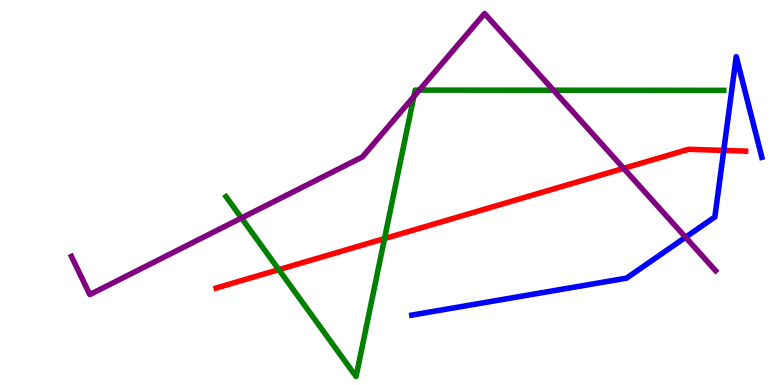[{'lines': ['blue', 'red'], 'intersections': [{'x': 9.34, 'y': 6.09}]}, {'lines': ['green', 'red'], 'intersections': [{'x': 3.6, 'y': 3.0}, {'x': 4.96, 'y': 3.8}]}, {'lines': ['purple', 'red'], 'intersections': [{'x': 8.05, 'y': 5.63}]}, {'lines': ['blue', 'green'], 'intersections': []}, {'lines': ['blue', 'purple'], 'intersections': [{'x': 8.85, 'y': 3.84}]}, {'lines': ['green', 'purple'], 'intersections': [{'x': 3.12, 'y': 4.34}, {'x': 5.34, 'y': 7.49}, {'x': 5.41, 'y': 7.66}, {'x': 7.14, 'y': 7.66}]}]